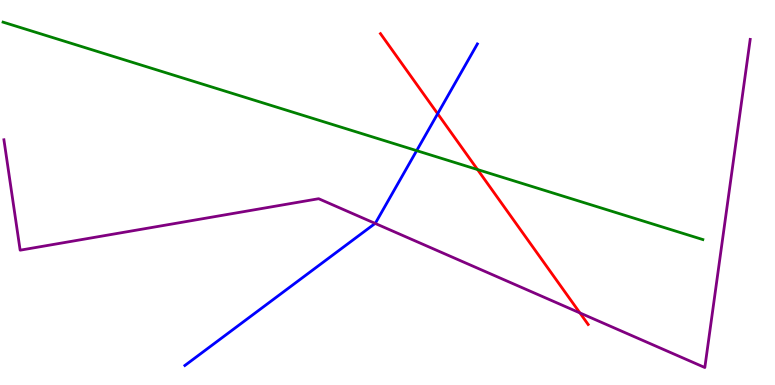[{'lines': ['blue', 'red'], 'intersections': [{'x': 5.65, 'y': 7.05}]}, {'lines': ['green', 'red'], 'intersections': [{'x': 6.16, 'y': 5.6}]}, {'lines': ['purple', 'red'], 'intersections': [{'x': 7.48, 'y': 1.87}]}, {'lines': ['blue', 'green'], 'intersections': [{'x': 5.38, 'y': 6.09}]}, {'lines': ['blue', 'purple'], 'intersections': [{'x': 4.84, 'y': 4.2}]}, {'lines': ['green', 'purple'], 'intersections': []}]